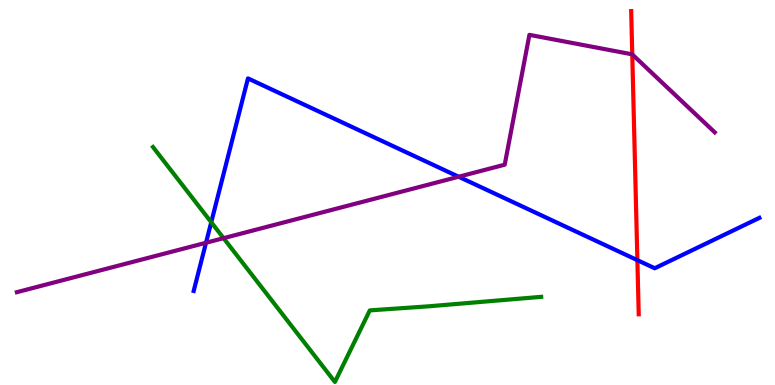[{'lines': ['blue', 'red'], 'intersections': [{'x': 8.22, 'y': 3.24}]}, {'lines': ['green', 'red'], 'intersections': []}, {'lines': ['purple', 'red'], 'intersections': [{'x': 8.16, 'y': 8.59}]}, {'lines': ['blue', 'green'], 'intersections': [{'x': 2.73, 'y': 4.23}]}, {'lines': ['blue', 'purple'], 'intersections': [{'x': 2.66, 'y': 3.69}, {'x': 5.92, 'y': 5.41}]}, {'lines': ['green', 'purple'], 'intersections': [{'x': 2.88, 'y': 3.81}]}]